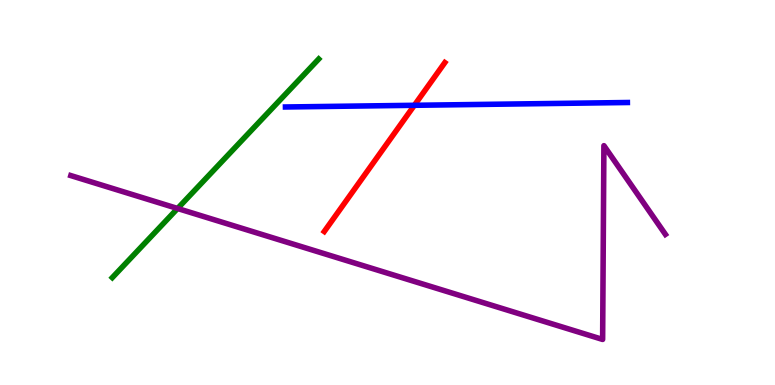[{'lines': ['blue', 'red'], 'intersections': [{'x': 5.35, 'y': 7.26}]}, {'lines': ['green', 'red'], 'intersections': []}, {'lines': ['purple', 'red'], 'intersections': []}, {'lines': ['blue', 'green'], 'intersections': []}, {'lines': ['blue', 'purple'], 'intersections': []}, {'lines': ['green', 'purple'], 'intersections': [{'x': 2.29, 'y': 4.58}]}]